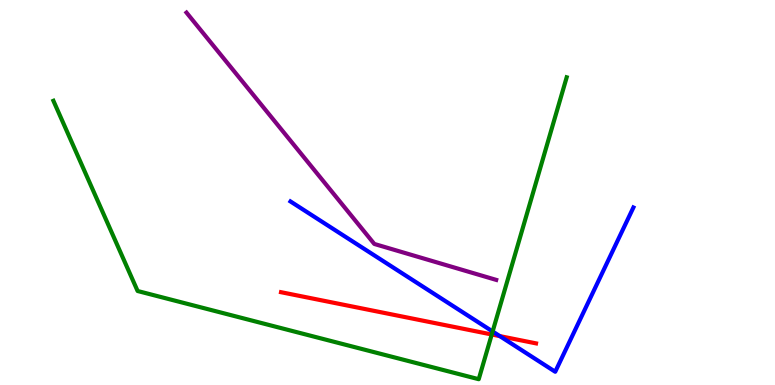[{'lines': ['blue', 'red'], 'intersections': [{'x': 6.45, 'y': 1.27}]}, {'lines': ['green', 'red'], 'intersections': [{'x': 6.35, 'y': 1.31}]}, {'lines': ['purple', 'red'], 'intersections': []}, {'lines': ['blue', 'green'], 'intersections': [{'x': 6.36, 'y': 1.39}]}, {'lines': ['blue', 'purple'], 'intersections': []}, {'lines': ['green', 'purple'], 'intersections': []}]